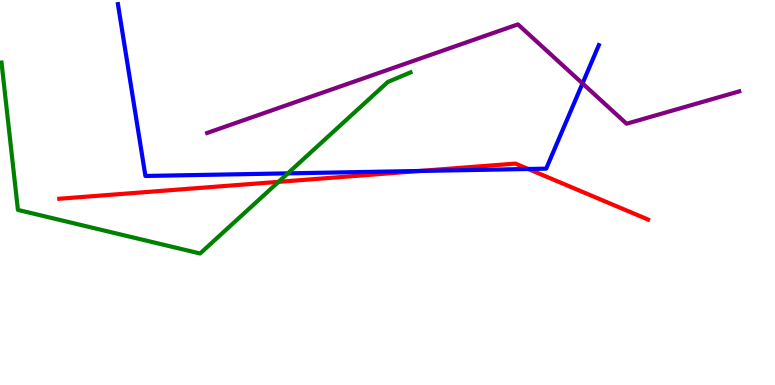[{'lines': ['blue', 'red'], 'intersections': [{'x': 5.42, 'y': 5.56}, {'x': 6.82, 'y': 5.61}]}, {'lines': ['green', 'red'], 'intersections': [{'x': 3.59, 'y': 5.28}]}, {'lines': ['purple', 'red'], 'intersections': []}, {'lines': ['blue', 'green'], 'intersections': [{'x': 3.71, 'y': 5.5}]}, {'lines': ['blue', 'purple'], 'intersections': [{'x': 7.52, 'y': 7.83}]}, {'lines': ['green', 'purple'], 'intersections': []}]